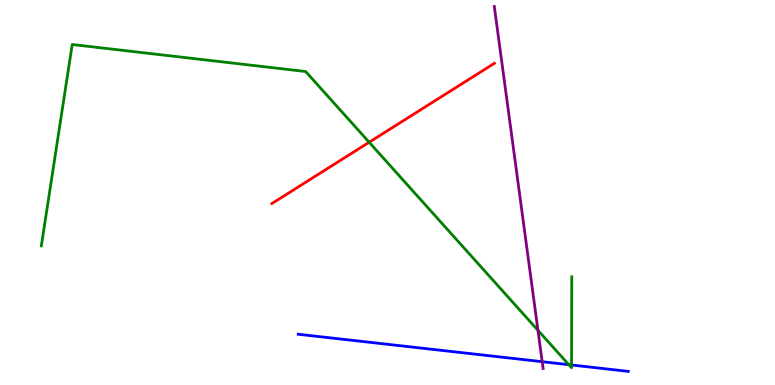[{'lines': ['blue', 'red'], 'intersections': []}, {'lines': ['green', 'red'], 'intersections': [{'x': 4.76, 'y': 6.31}]}, {'lines': ['purple', 'red'], 'intersections': []}, {'lines': ['blue', 'green'], 'intersections': [{'x': 7.34, 'y': 0.528}, {'x': 7.37, 'y': 0.52}]}, {'lines': ['blue', 'purple'], 'intersections': [{'x': 7.0, 'y': 0.605}]}, {'lines': ['green', 'purple'], 'intersections': [{'x': 6.94, 'y': 1.42}]}]